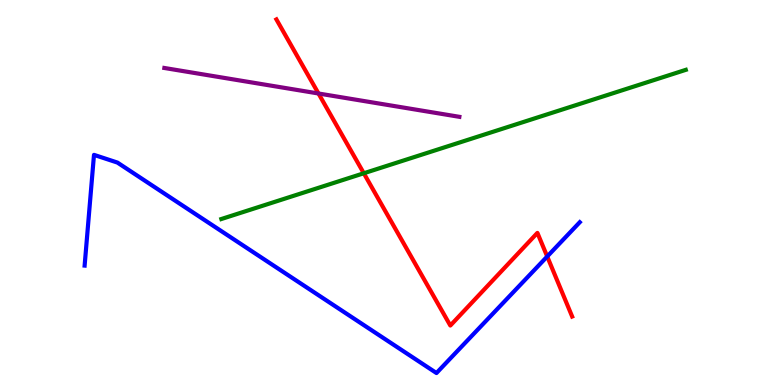[{'lines': ['blue', 'red'], 'intersections': [{'x': 7.06, 'y': 3.34}]}, {'lines': ['green', 'red'], 'intersections': [{'x': 4.69, 'y': 5.5}]}, {'lines': ['purple', 'red'], 'intersections': [{'x': 4.11, 'y': 7.57}]}, {'lines': ['blue', 'green'], 'intersections': []}, {'lines': ['blue', 'purple'], 'intersections': []}, {'lines': ['green', 'purple'], 'intersections': []}]